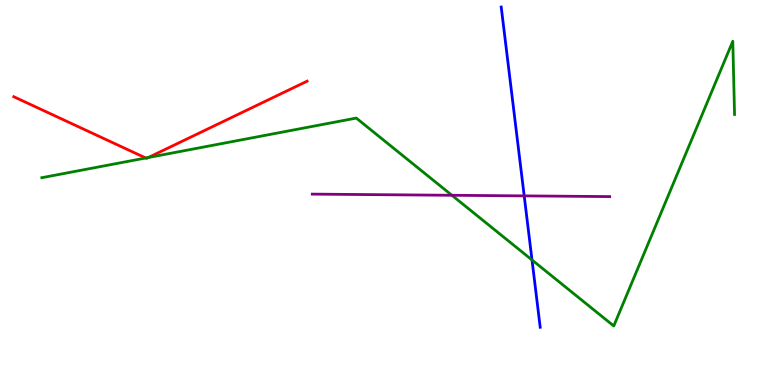[{'lines': ['blue', 'red'], 'intersections': []}, {'lines': ['green', 'red'], 'intersections': [{'x': 1.88, 'y': 5.9}, {'x': 1.91, 'y': 5.91}]}, {'lines': ['purple', 'red'], 'intersections': []}, {'lines': ['blue', 'green'], 'intersections': [{'x': 6.86, 'y': 3.25}]}, {'lines': ['blue', 'purple'], 'intersections': [{'x': 6.76, 'y': 4.91}]}, {'lines': ['green', 'purple'], 'intersections': [{'x': 5.83, 'y': 4.93}]}]